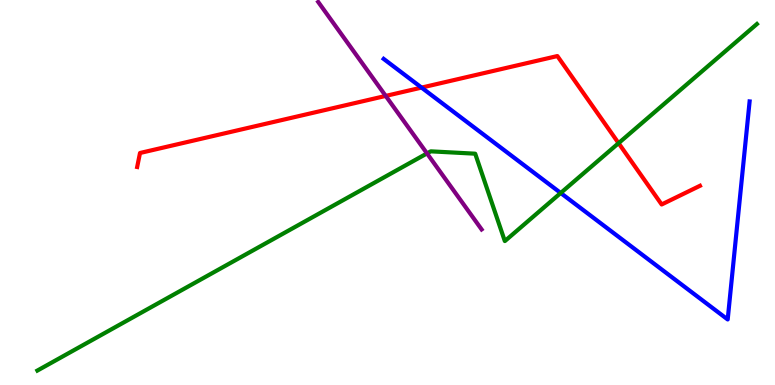[{'lines': ['blue', 'red'], 'intersections': [{'x': 5.44, 'y': 7.72}]}, {'lines': ['green', 'red'], 'intersections': [{'x': 7.98, 'y': 6.28}]}, {'lines': ['purple', 'red'], 'intersections': [{'x': 4.98, 'y': 7.51}]}, {'lines': ['blue', 'green'], 'intersections': [{'x': 7.23, 'y': 4.99}]}, {'lines': ['blue', 'purple'], 'intersections': []}, {'lines': ['green', 'purple'], 'intersections': [{'x': 5.51, 'y': 6.02}]}]